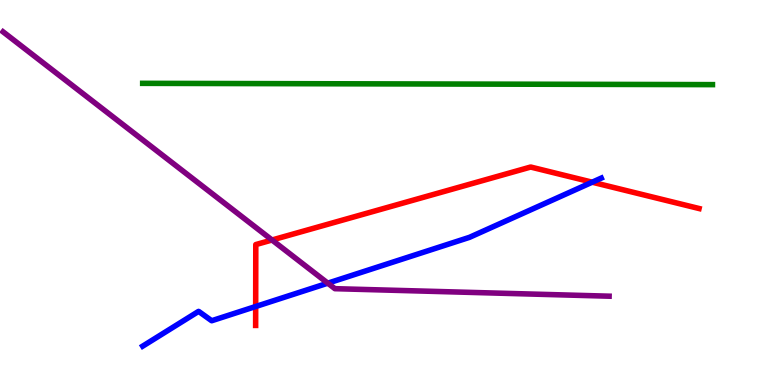[{'lines': ['blue', 'red'], 'intersections': [{'x': 3.3, 'y': 2.04}, {'x': 7.64, 'y': 5.27}]}, {'lines': ['green', 'red'], 'intersections': []}, {'lines': ['purple', 'red'], 'intersections': [{'x': 3.51, 'y': 3.77}]}, {'lines': ['blue', 'green'], 'intersections': []}, {'lines': ['blue', 'purple'], 'intersections': [{'x': 4.23, 'y': 2.64}]}, {'lines': ['green', 'purple'], 'intersections': []}]